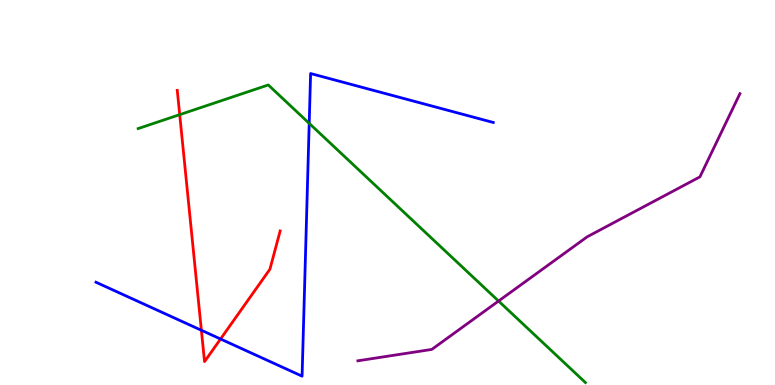[{'lines': ['blue', 'red'], 'intersections': [{'x': 2.6, 'y': 1.42}, {'x': 2.85, 'y': 1.19}]}, {'lines': ['green', 'red'], 'intersections': [{'x': 2.32, 'y': 7.02}]}, {'lines': ['purple', 'red'], 'intersections': []}, {'lines': ['blue', 'green'], 'intersections': [{'x': 3.99, 'y': 6.8}]}, {'lines': ['blue', 'purple'], 'intersections': []}, {'lines': ['green', 'purple'], 'intersections': [{'x': 6.43, 'y': 2.18}]}]